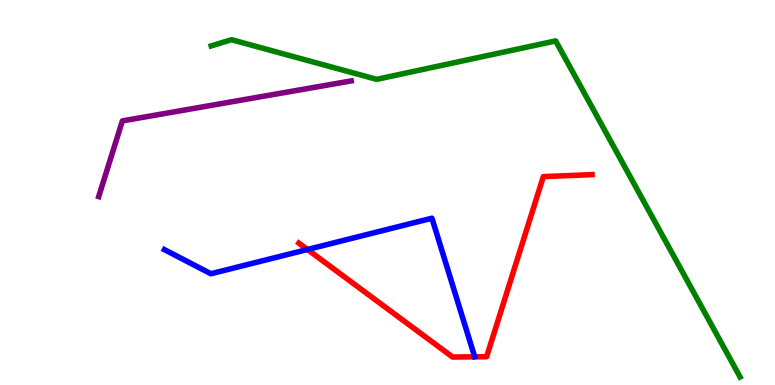[{'lines': ['blue', 'red'], 'intersections': [{'x': 3.97, 'y': 3.52}]}, {'lines': ['green', 'red'], 'intersections': []}, {'lines': ['purple', 'red'], 'intersections': []}, {'lines': ['blue', 'green'], 'intersections': []}, {'lines': ['blue', 'purple'], 'intersections': []}, {'lines': ['green', 'purple'], 'intersections': []}]